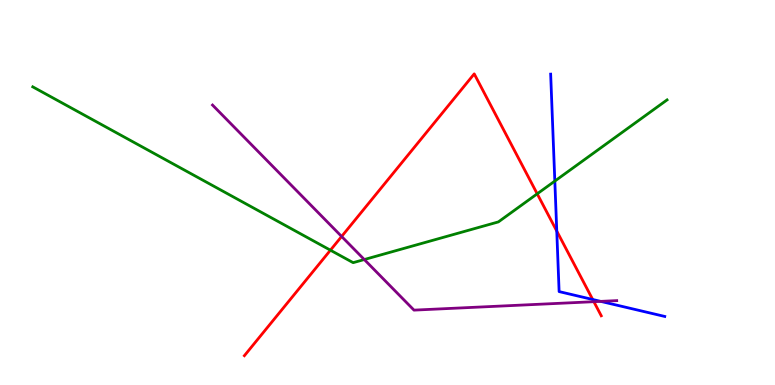[{'lines': ['blue', 'red'], 'intersections': [{'x': 7.18, 'y': 4.0}, {'x': 7.65, 'y': 2.22}]}, {'lines': ['green', 'red'], 'intersections': [{'x': 4.26, 'y': 3.5}, {'x': 6.93, 'y': 4.97}]}, {'lines': ['purple', 'red'], 'intersections': [{'x': 4.41, 'y': 3.86}, {'x': 7.66, 'y': 2.16}]}, {'lines': ['blue', 'green'], 'intersections': [{'x': 7.16, 'y': 5.3}]}, {'lines': ['blue', 'purple'], 'intersections': [{'x': 7.75, 'y': 2.17}]}, {'lines': ['green', 'purple'], 'intersections': [{'x': 4.7, 'y': 3.26}]}]